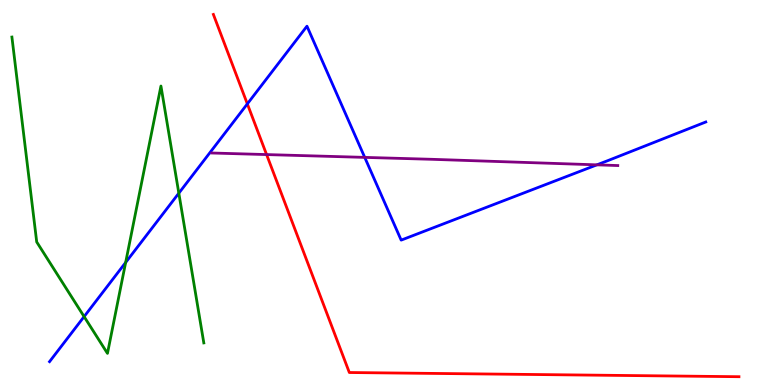[{'lines': ['blue', 'red'], 'intersections': [{'x': 3.19, 'y': 7.3}]}, {'lines': ['green', 'red'], 'intersections': []}, {'lines': ['purple', 'red'], 'intersections': [{'x': 3.44, 'y': 5.99}]}, {'lines': ['blue', 'green'], 'intersections': [{'x': 1.09, 'y': 1.78}, {'x': 1.62, 'y': 3.18}, {'x': 2.31, 'y': 4.98}]}, {'lines': ['blue', 'purple'], 'intersections': [{'x': 4.71, 'y': 5.91}, {'x': 7.7, 'y': 5.72}]}, {'lines': ['green', 'purple'], 'intersections': []}]